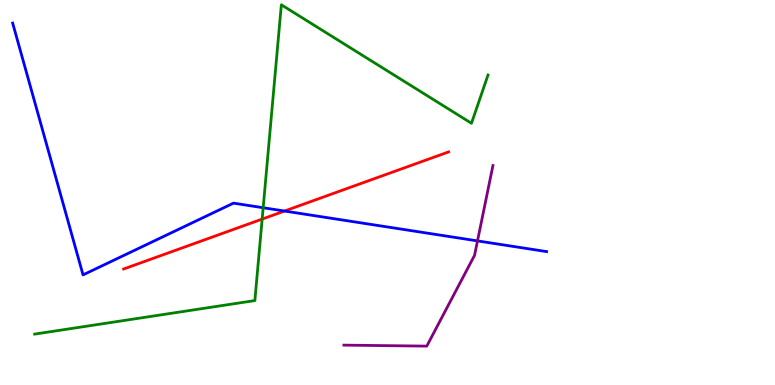[{'lines': ['blue', 'red'], 'intersections': [{'x': 3.67, 'y': 4.52}]}, {'lines': ['green', 'red'], 'intersections': [{'x': 3.38, 'y': 4.31}]}, {'lines': ['purple', 'red'], 'intersections': []}, {'lines': ['blue', 'green'], 'intersections': [{'x': 3.4, 'y': 4.6}]}, {'lines': ['blue', 'purple'], 'intersections': [{'x': 6.16, 'y': 3.74}]}, {'lines': ['green', 'purple'], 'intersections': []}]